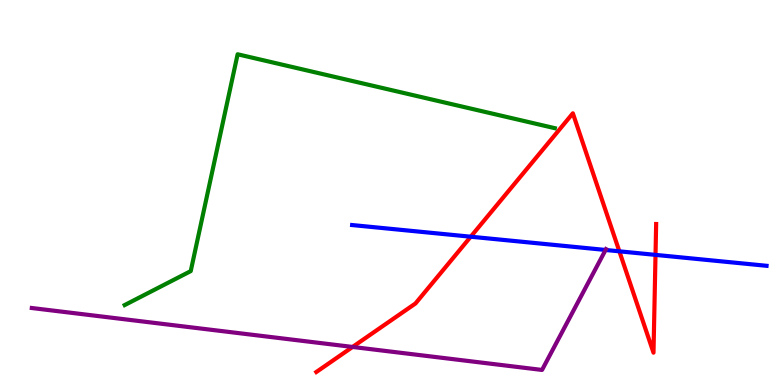[{'lines': ['blue', 'red'], 'intersections': [{'x': 6.07, 'y': 3.85}, {'x': 7.99, 'y': 3.47}, {'x': 8.46, 'y': 3.38}]}, {'lines': ['green', 'red'], 'intersections': []}, {'lines': ['purple', 'red'], 'intersections': [{'x': 4.55, 'y': 0.988}]}, {'lines': ['blue', 'green'], 'intersections': []}, {'lines': ['blue', 'purple'], 'intersections': [{'x': 7.81, 'y': 3.51}]}, {'lines': ['green', 'purple'], 'intersections': []}]